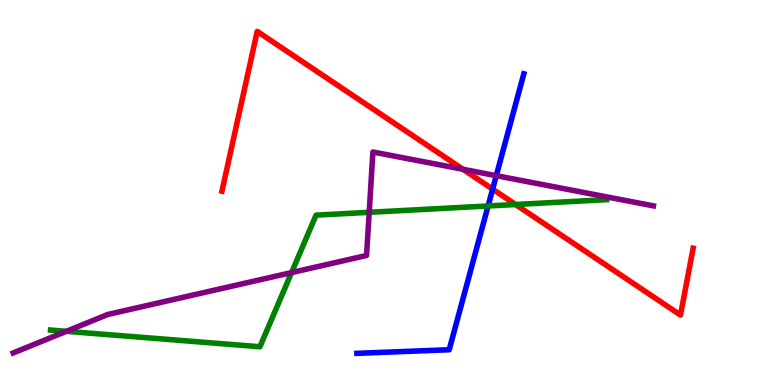[{'lines': ['blue', 'red'], 'intersections': [{'x': 6.36, 'y': 5.09}]}, {'lines': ['green', 'red'], 'intersections': [{'x': 6.65, 'y': 4.69}]}, {'lines': ['purple', 'red'], 'intersections': [{'x': 5.97, 'y': 5.6}]}, {'lines': ['blue', 'green'], 'intersections': [{'x': 6.3, 'y': 4.65}]}, {'lines': ['blue', 'purple'], 'intersections': [{'x': 6.4, 'y': 5.44}]}, {'lines': ['green', 'purple'], 'intersections': [{'x': 0.856, 'y': 1.39}, {'x': 3.76, 'y': 2.92}, {'x': 4.76, 'y': 4.49}]}]